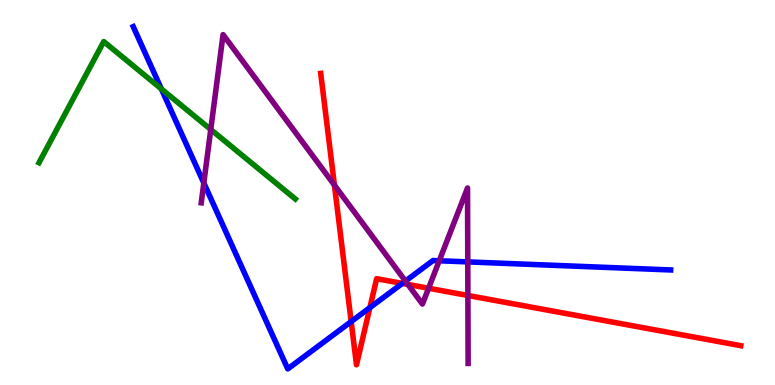[{'lines': ['blue', 'red'], 'intersections': [{'x': 4.53, 'y': 1.65}, {'x': 4.77, 'y': 2.01}, {'x': 5.19, 'y': 2.64}]}, {'lines': ['green', 'red'], 'intersections': []}, {'lines': ['purple', 'red'], 'intersections': [{'x': 4.32, 'y': 5.19}, {'x': 5.26, 'y': 2.61}, {'x': 5.53, 'y': 2.51}, {'x': 6.04, 'y': 2.33}]}, {'lines': ['blue', 'green'], 'intersections': [{'x': 2.08, 'y': 7.69}]}, {'lines': ['blue', 'purple'], 'intersections': [{'x': 2.63, 'y': 5.25}, {'x': 5.23, 'y': 2.7}, {'x': 5.67, 'y': 3.23}, {'x': 6.04, 'y': 3.2}]}, {'lines': ['green', 'purple'], 'intersections': [{'x': 2.72, 'y': 6.64}]}]